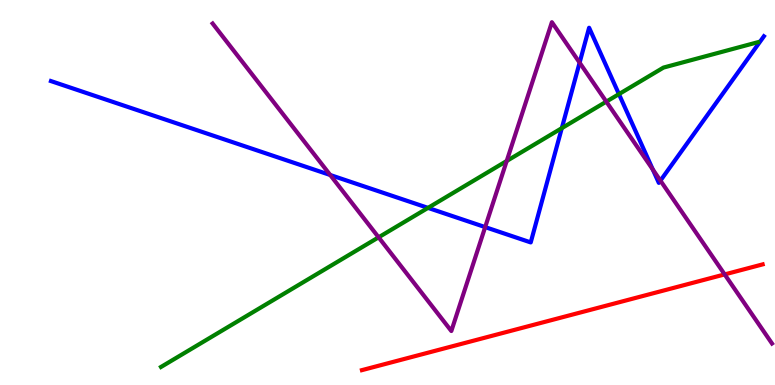[{'lines': ['blue', 'red'], 'intersections': []}, {'lines': ['green', 'red'], 'intersections': []}, {'lines': ['purple', 'red'], 'intersections': [{'x': 9.35, 'y': 2.87}]}, {'lines': ['blue', 'green'], 'intersections': [{'x': 5.52, 'y': 4.6}, {'x': 7.25, 'y': 6.67}, {'x': 7.99, 'y': 7.56}]}, {'lines': ['blue', 'purple'], 'intersections': [{'x': 4.26, 'y': 5.45}, {'x': 6.26, 'y': 4.1}, {'x': 7.48, 'y': 8.37}, {'x': 8.42, 'y': 5.6}, {'x': 8.52, 'y': 5.31}]}, {'lines': ['green', 'purple'], 'intersections': [{'x': 4.89, 'y': 3.84}, {'x': 6.54, 'y': 5.82}, {'x': 7.82, 'y': 7.36}]}]